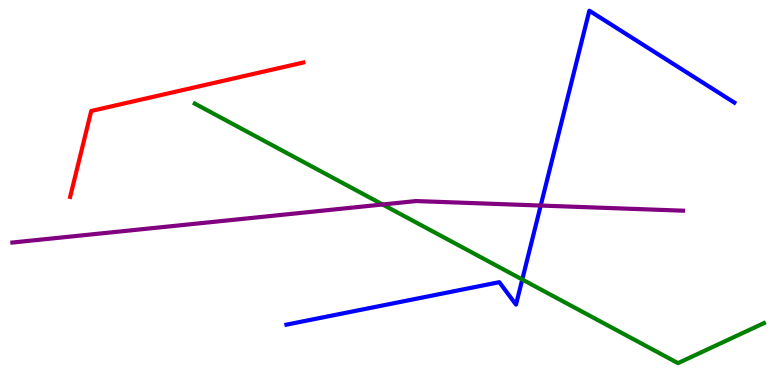[{'lines': ['blue', 'red'], 'intersections': []}, {'lines': ['green', 'red'], 'intersections': []}, {'lines': ['purple', 'red'], 'intersections': []}, {'lines': ['blue', 'green'], 'intersections': [{'x': 6.74, 'y': 2.74}]}, {'lines': ['blue', 'purple'], 'intersections': [{'x': 6.98, 'y': 4.66}]}, {'lines': ['green', 'purple'], 'intersections': [{'x': 4.94, 'y': 4.69}]}]